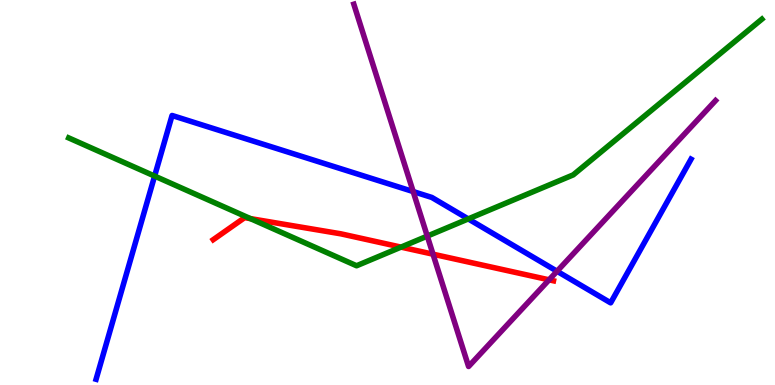[{'lines': ['blue', 'red'], 'intersections': []}, {'lines': ['green', 'red'], 'intersections': [{'x': 3.23, 'y': 4.32}, {'x': 5.17, 'y': 3.58}]}, {'lines': ['purple', 'red'], 'intersections': [{'x': 5.59, 'y': 3.4}, {'x': 7.08, 'y': 2.73}]}, {'lines': ['blue', 'green'], 'intersections': [{'x': 1.99, 'y': 5.43}, {'x': 6.04, 'y': 4.31}]}, {'lines': ['blue', 'purple'], 'intersections': [{'x': 5.33, 'y': 5.02}, {'x': 7.19, 'y': 2.95}]}, {'lines': ['green', 'purple'], 'intersections': [{'x': 5.51, 'y': 3.87}]}]